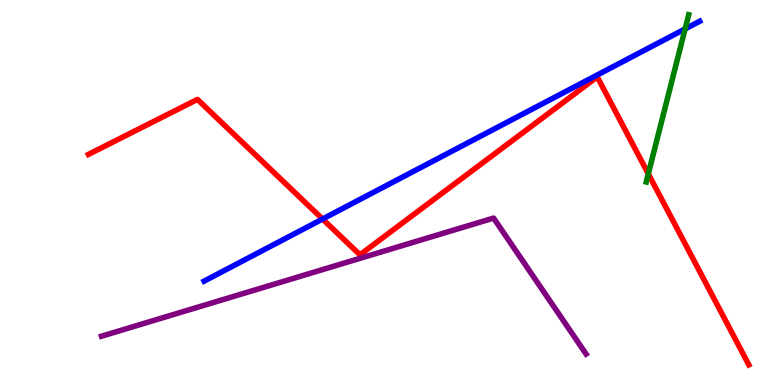[{'lines': ['blue', 'red'], 'intersections': [{'x': 4.16, 'y': 4.31}]}, {'lines': ['green', 'red'], 'intersections': [{'x': 8.37, 'y': 5.48}]}, {'lines': ['purple', 'red'], 'intersections': []}, {'lines': ['blue', 'green'], 'intersections': [{'x': 8.84, 'y': 9.25}]}, {'lines': ['blue', 'purple'], 'intersections': []}, {'lines': ['green', 'purple'], 'intersections': []}]